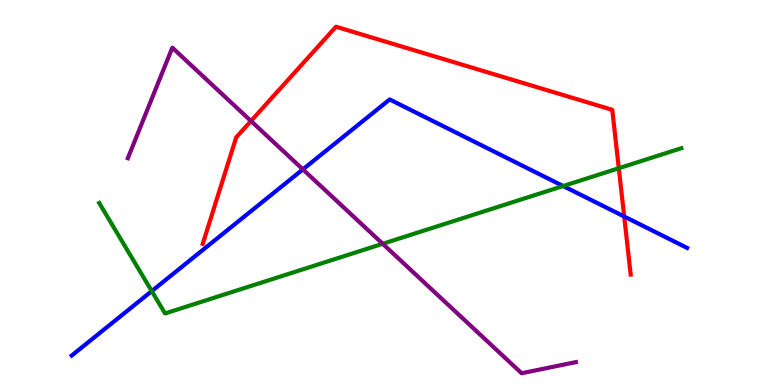[{'lines': ['blue', 'red'], 'intersections': [{'x': 8.05, 'y': 4.38}]}, {'lines': ['green', 'red'], 'intersections': [{'x': 7.98, 'y': 5.63}]}, {'lines': ['purple', 'red'], 'intersections': [{'x': 3.24, 'y': 6.86}]}, {'lines': ['blue', 'green'], 'intersections': [{'x': 1.96, 'y': 2.44}, {'x': 7.27, 'y': 5.17}]}, {'lines': ['blue', 'purple'], 'intersections': [{'x': 3.91, 'y': 5.6}]}, {'lines': ['green', 'purple'], 'intersections': [{'x': 4.94, 'y': 3.67}]}]